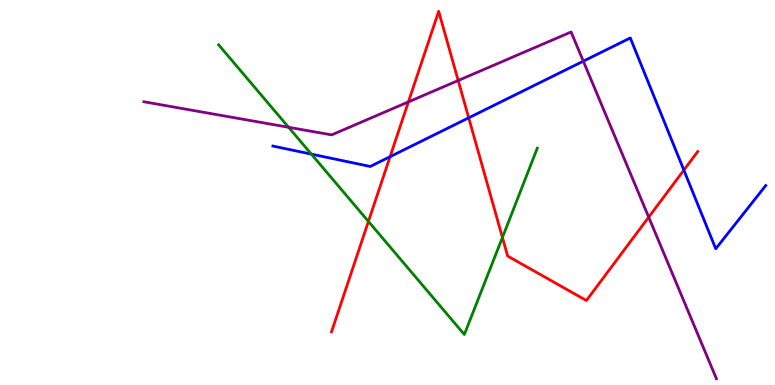[{'lines': ['blue', 'red'], 'intersections': [{'x': 5.03, 'y': 5.93}, {'x': 6.05, 'y': 6.94}, {'x': 8.82, 'y': 5.58}]}, {'lines': ['green', 'red'], 'intersections': [{'x': 4.75, 'y': 4.25}, {'x': 6.48, 'y': 3.83}]}, {'lines': ['purple', 'red'], 'intersections': [{'x': 5.27, 'y': 7.35}, {'x': 5.91, 'y': 7.91}, {'x': 8.37, 'y': 4.36}]}, {'lines': ['blue', 'green'], 'intersections': [{'x': 4.02, 'y': 6.0}]}, {'lines': ['blue', 'purple'], 'intersections': [{'x': 7.53, 'y': 8.41}]}, {'lines': ['green', 'purple'], 'intersections': [{'x': 3.72, 'y': 6.69}]}]